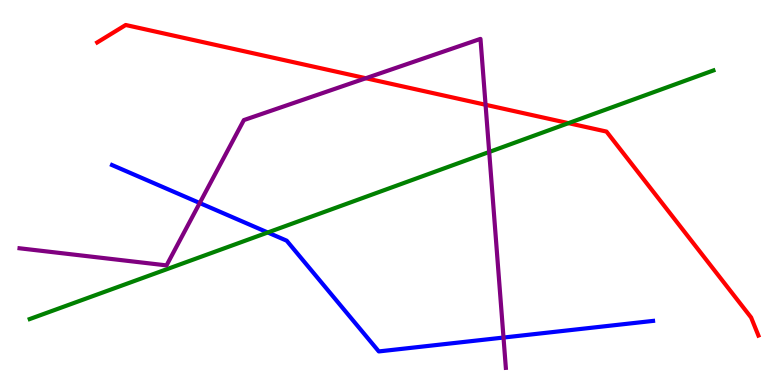[{'lines': ['blue', 'red'], 'intersections': []}, {'lines': ['green', 'red'], 'intersections': [{'x': 7.34, 'y': 6.8}]}, {'lines': ['purple', 'red'], 'intersections': [{'x': 4.72, 'y': 7.97}, {'x': 6.27, 'y': 7.28}]}, {'lines': ['blue', 'green'], 'intersections': [{'x': 3.46, 'y': 3.96}]}, {'lines': ['blue', 'purple'], 'intersections': [{'x': 2.58, 'y': 4.73}, {'x': 6.5, 'y': 1.23}]}, {'lines': ['green', 'purple'], 'intersections': [{'x': 6.31, 'y': 6.05}]}]